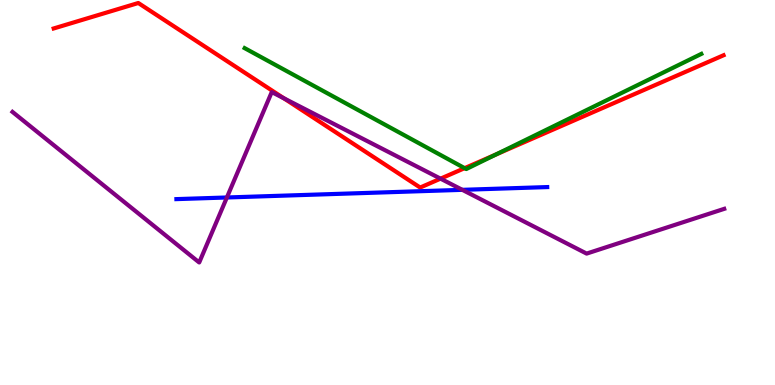[{'lines': ['blue', 'red'], 'intersections': []}, {'lines': ['green', 'red'], 'intersections': [{'x': 6.0, 'y': 5.63}, {'x': 6.4, 'y': 5.99}]}, {'lines': ['purple', 'red'], 'intersections': [{'x': 3.66, 'y': 7.45}, {'x': 5.68, 'y': 5.36}]}, {'lines': ['blue', 'green'], 'intersections': []}, {'lines': ['blue', 'purple'], 'intersections': [{'x': 2.93, 'y': 4.87}, {'x': 5.97, 'y': 5.07}]}, {'lines': ['green', 'purple'], 'intersections': []}]